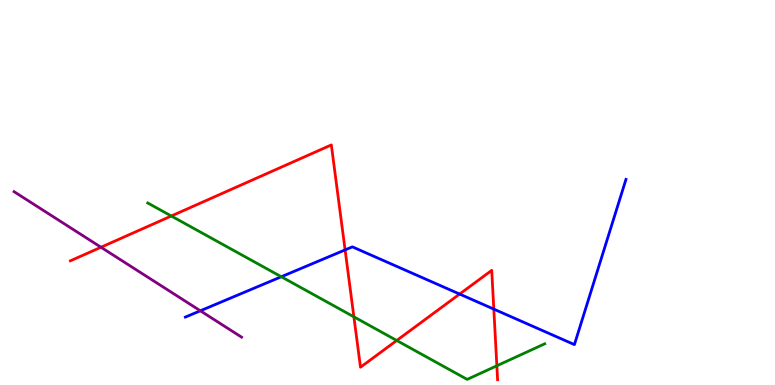[{'lines': ['blue', 'red'], 'intersections': [{'x': 4.45, 'y': 3.51}, {'x': 5.93, 'y': 2.36}, {'x': 6.37, 'y': 1.97}]}, {'lines': ['green', 'red'], 'intersections': [{'x': 2.21, 'y': 4.39}, {'x': 4.57, 'y': 1.77}, {'x': 5.12, 'y': 1.16}, {'x': 6.41, 'y': 0.499}]}, {'lines': ['purple', 'red'], 'intersections': [{'x': 1.3, 'y': 3.58}]}, {'lines': ['blue', 'green'], 'intersections': [{'x': 3.63, 'y': 2.81}]}, {'lines': ['blue', 'purple'], 'intersections': [{'x': 2.59, 'y': 1.93}]}, {'lines': ['green', 'purple'], 'intersections': []}]